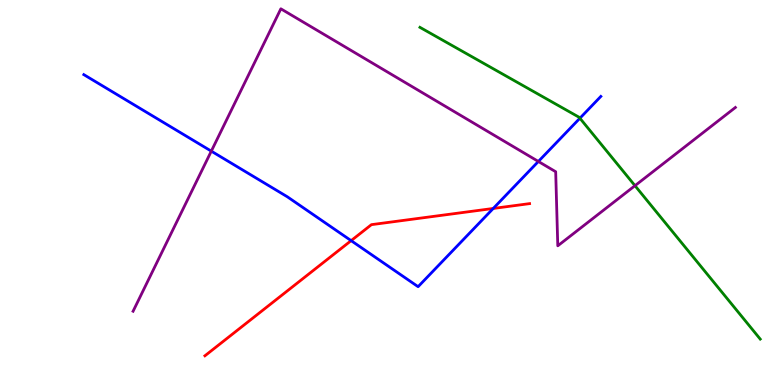[{'lines': ['blue', 'red'], 'intersections': [{'x': 4.53, 'y': 3.75}, {'x': 6.36, 'y': 4.59}]}, {'lines': ['green', 'red'], 'intersections': []}, {'lines': ['purple', 'red'], 'intersections': []}, {'lines': ['blue', 'green'], 'intersections': [{'x': 7.48, 'y': 6.93}]}, {'lines': ['blue', 'purple'], 'intersections': [{'x': 2.73, 'y': 6.07}, {'x': 6.95, 'y': 5.81}]}, {'lines': ['green', 'purple'], 'intersections': [{'x': 8.19, 'y': 5.18}]}]